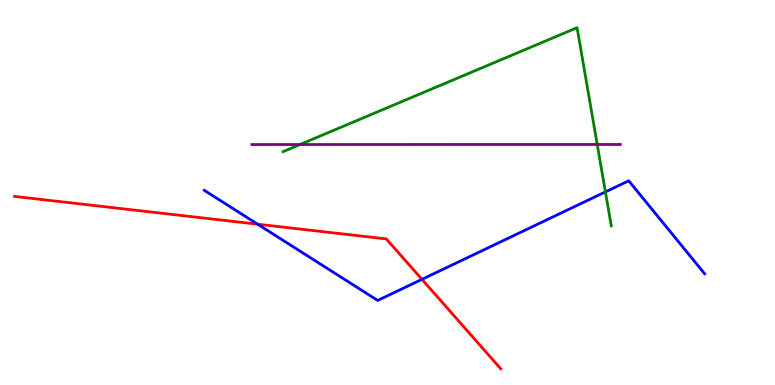[{'lines': ['blue', 'red'], 'intersections': [{'x': 3.32, 'y': 4.18}, {'x': 5.44, 'y': 2.74}]}, {'lines': ['green', 'red'], 'intersections': []}, {'lines': ['purple', 'red'], 'intersections': []}, {'lines': ['blue', 'green'], 'intersections': [{'x': 7.81, 'y': 5.02}]}, {'lines': ['blue', 'purple'], 'intersections': []}, {'lines': ['green', 'purple'], 'intersections': [{'x': 3.87, 'y': 6.25}, {'x': 7.71, 'y': 6.25}]}]